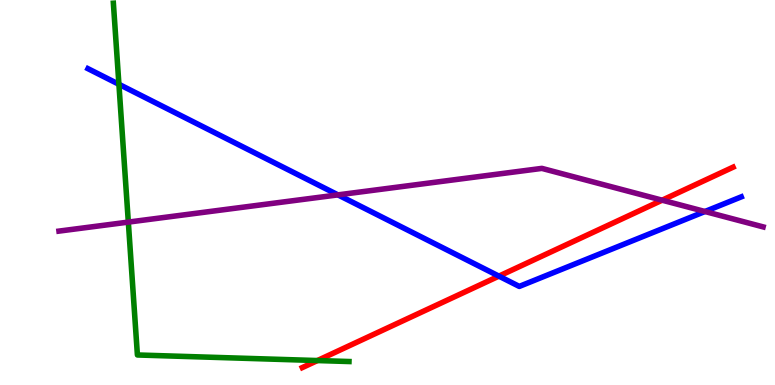[{'lines': ['blue', 'red'], 'intersections': [{'x': 6.44, 'y': 2.83}]}, {'lines': ['green', 'red'], 'intersections': [{'x': 4.1, 'y': 0.635}]}, {'lines': ['purple', 'red'], 'intersections': [{'x': 8.54, 'y': 4.8}]}, {'lines': ['blue', 'green'], 'intersections': [{'x': 1.53, 'y': 7.81}]}, {'lines': ['blue', 'purple'], 'intersections': [{'x': 4.36, 'y': 4.94}, {'x': 9.1, 'y': 4.51}]}, {'lines': ['green', 'purple'], 'intersections': [{'x': 1.66, 'y': 4.23}]}]